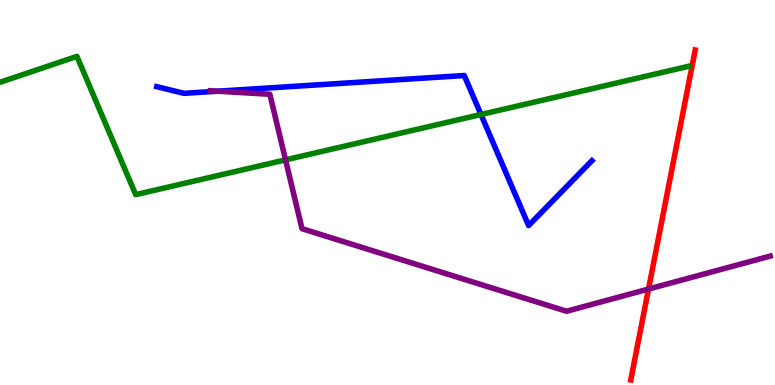[{'lines': ['blue', 'red'], 'intersections': []}, {'lines': ['green', 'red'], 'intersections': []}, {'lines': ['purple', 'red'], 'intersections': [{'x': 8.37, 'y': 2.49}]}, {'lines': ['blue', 'green'], 'intersections': [{'x': 6.21, 'y': 7.03}]}, {'lines': ['blue', 'purple'], 'intersections': [{'x': 2.81, 'y': 7.63}]}, {'lines': ['green', 'purple'], 'intersections': [{'x': 3.68, 'y': 5.85}]}]